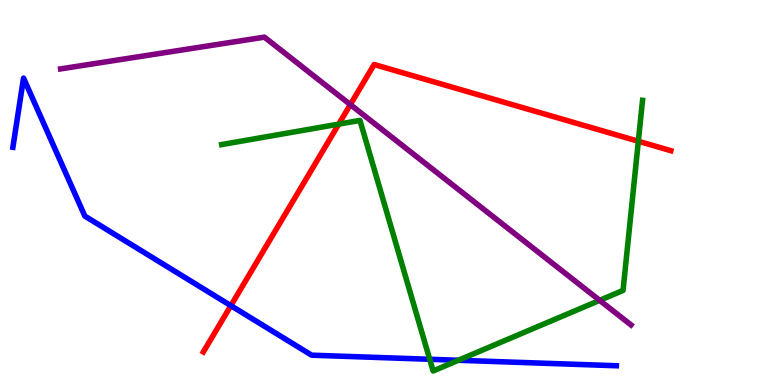[{'lines': ['blue', 'red'], 'intersections': [{'x': 2.98, 'y': 2.06}]}, {'lines': ['green', 'red'], 'intersections': [{'x': 4.37, 'y': 6.78}, {'x': 8.24, 'y': 6.33}]}, {'lines': ['purple', 'red'], 'intersections': [{'x': 4.52, 'y': 7.28}]}, {'lines': ['blue', 'green'], 'intersections': [{'x': 5.54, 'y': 0.668}, {'x': 5.91, 'y': 0.642}]}, {'lines': ['blue', 'purple'], 'intersections': []}, {'lines': ['green', 'purple'], 'intersections': [{'x': 7.74, 'y': 2.2}]}]